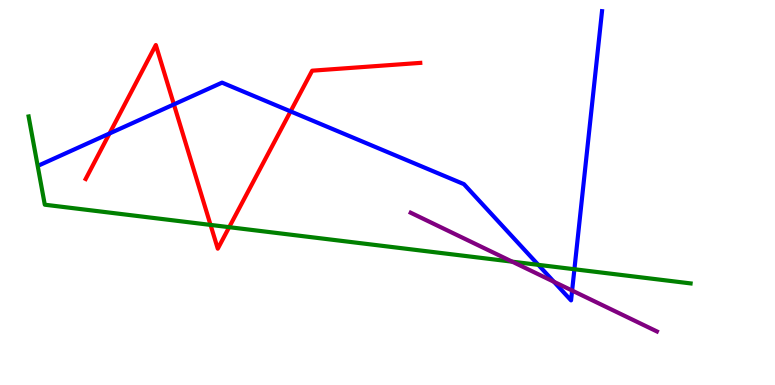[{'lines': ['blue', 'red'], 'intersections': [{'x': 1.41, 'y': 6.53}, {'x': 2.24, 'y': 7.29}, {'x': 3.75, 'y': 7.11}]}, {'lines': ['green', 'red'], 'intersections': [{'x': 2.72, 'y': 4.16}, {'x': 2.96, 'y': 4.1}]}, {'lines': ['purple', 'red'], 'intersections': []}, {'lines': ['blue', 'green'], 'intersections': [{'x': 6.95, 'y': 3.12}, {'x': 7.41, 'y': 3.01}]}, {'lines': ['blue', 'purple'], 'intersections': [{'x': 7.15, 'y': 2.68}, {'x': 7.38, 'y': 2.45}]}, {'lines': ['green', 'purple'], 'intersections': [{'x': 6.61, 'y': 3.2}]}]